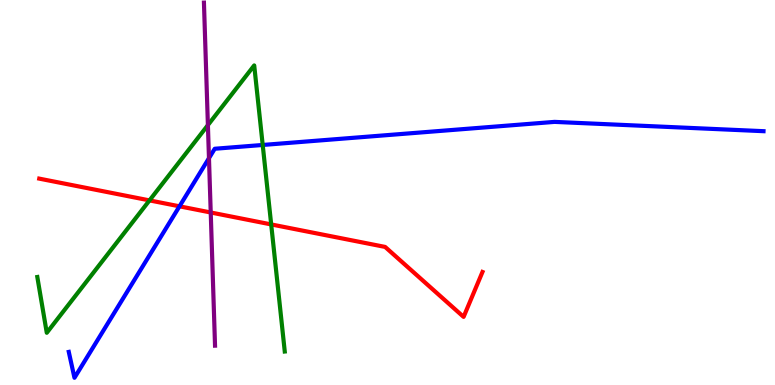[{'lines': ['blue', 'red'], 'intersections': [{'x': 2.32, 'y': 4.64}]}, {'lines': ['green', 'red'], 'intersections': [{'x': 1.93, 'y': 4.79}, {'x': 3.5, 'y': 4.17}]}, {'lines': ['purple', 'red'], 'intersections': [{'x': 2.72, 'y': 4.48}]}, {'lines': ['blue', 'green'], 'intersections': [{'x': 3.39, 'y': 6.23}]}, {'lines': ['blue', 'purple'], 'intersections': [{'x': 2.7, 'y': 5.89}]}, {'lines': ['green', 'purple'], 'intersections': [{'x': 2.68, 'y': 6.75}]}]